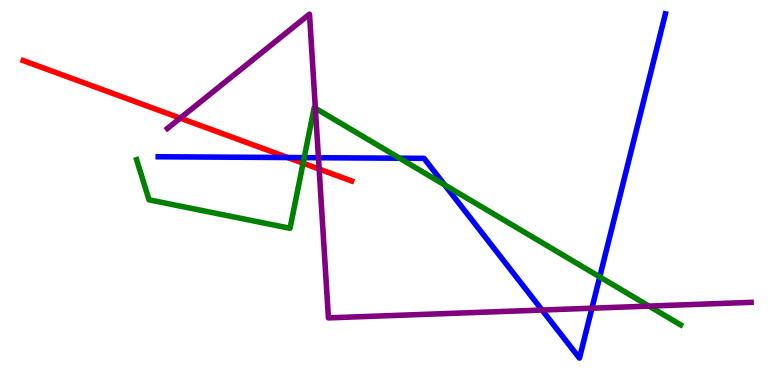[{'lines': ['blue', 'red'], 'intersections': [{'x': 3.71, 'y': 5.91}]}, {'lines': ['green', 'red'], 'intersections': [{'x': 3.91, 'y': 5.76}]}, {'lines': ['purple', 'red'], 'intersections': [{'x': 2.33, 'y': 6.93}, {'x': 4.12, 'y': 5.61}]}, {'lines': ['blue', 'green'], 'intersections': [{'x': 3.93, 'y': 5.91}, {'x': 5.16, 'y': 5.89}, {'x': 5.74, 'y': 5.2}, {'x': 7.74, 'y': 2.81}]}, {'lines': ['blue', 'purple'], 'intersections': [{'x': 4.11, 'y': 5.9}, {'x': 6.99, 'y': 1.95}, {'x': 7.64, 'y': 1.99}]}, {'lines': ['green', 'purple'], 'intersections': [{'x': 4.07, 'y': 7.19}, {'x': 8.37, 'y': 2.05}]}]